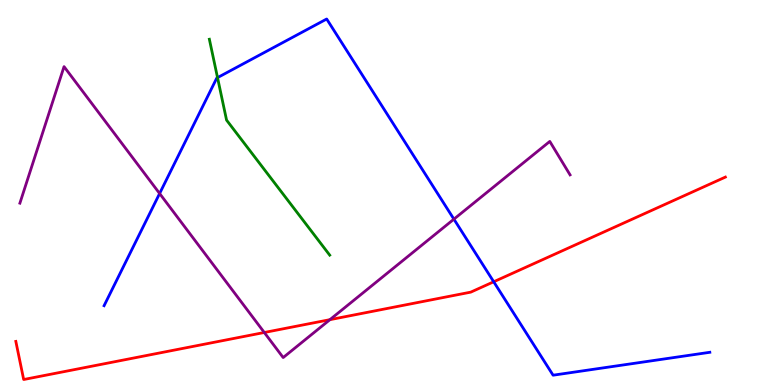[{'lines': ['blue', 'red'], 'intersections': [{'x': 6.37, 'y': 2.68}]}, {'lines': ['green', 'red'], 'intersections': []}, {'lines': ['purple', 'red'], 'intersections': [{'x': 3.41, 'y': 1.36}, {'x': 4.26, 'y': 1.7}]}, {'lines': ['blue', 'green'], 'intersections': [{'x': 2.81, 'y': 7.98}]}, {'lines': ['blue', 'purple'], 'intersections': [{'x': 2.06, 'y': 4.97}, {'x': 5.86, 'y': 4.31}]}, {'lines': ['green', 'purple'], 'intersections': []}]